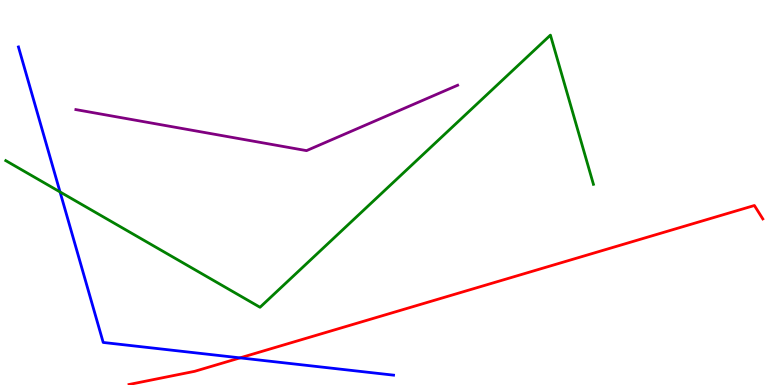[{'lines': ['blue', 'red'], 'intersections': [{'x': 3.1, 'y': 0.705}]}, {'lines': ['green', 'red'], 'intersections': []}, {'lines': ['purple', 'red'], 'intersections': []}, {'lines': ['blue', 'green'], 'intersections': [{'x': 0.775, 'y': 5.01}]}, {'lines': ['blue', 'purple'], 'intersections': []}, {'lines': ['green', 'purple'], 'intersections': []}]